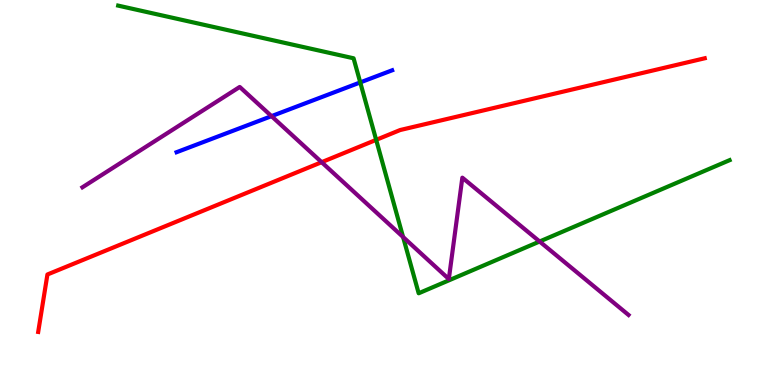[{'lines': ['blue', 'red'], 'intersections': []}, {'lines': ['green', 'red'], 'intersections': [{'x': 4.85, 'y': 6.37}]}, {'lines': ['purple', 'red'], 'intersections': [{'x': 4.15, 'y': 5.79}]}, {'lines': ['blue', 'green'], 'intersections': [{'x': 4.65, 'y': 7.86}]}, {'lines': ['blue', 'purple'], 'intersections': [{'x': 3.5, 'y': 6.98}]}, {'lines': ['green', 'purple'], 'intersections': [{'x': 5.2, 'y': 3.84}, {'x': 6.96, 'y': 3.73}]}]